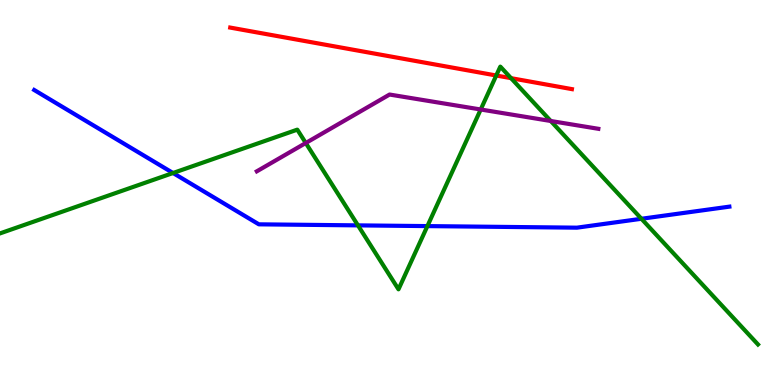[{'lines': ['blue', 'red'], 'intersections': []}, {'lines': ['green', 'red'], 'intersections': [{'x': 6.4, 'y': 8.04}, {'x': 6.59, 'y': 7.97}]}, {'lines': ['purple', 'red'], 'intersections': []}, {'lines': ['blue', 'green'], 'intersections': [{'x': 2.23, 'y': 5.51}, {'x': 4.62, 'y': 4.15}, {'x': 5.51, 'y': 4.13}, {'x': 8.28, 'y': 4.32}]}, {'lines': ['blue', 'purple'], 'intersections': []}, {'lines': ['green', 'purple'], 'intersections': [{'x': 3.95, 'y': 6.29}, {'x': 6.2, 'y': 7.16}, {'x': 7.11, 'y': 6.86}]}]